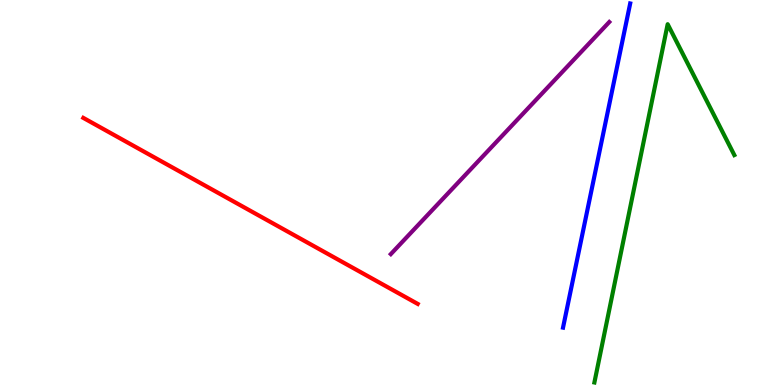[{'lines': ['blue', 'red'], 'intersections': []}, {'lines': ['green', 'red'], 'intersections': []}, {'lines': ['purple', 'red'], 'intersections': []}, {'lines': ['blue', 'green'], 'intersections': []}, {'lines': ['blue', 'purple'], 'intersections': []}, {'lines': ['green', 'purple'], 'intersections': []}]